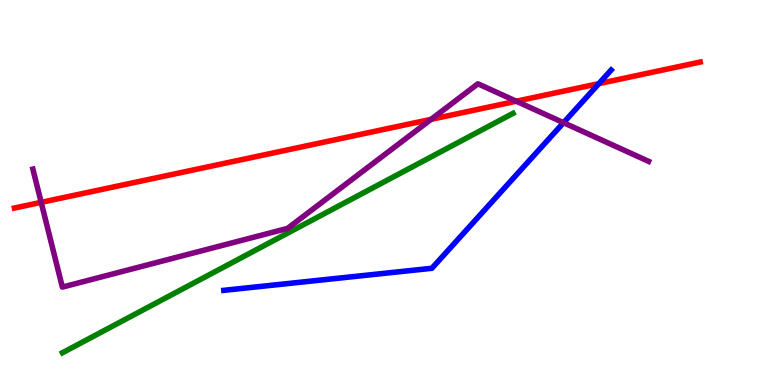[{'lines': ['blue', 'red'], 'intersections': [{'x': 7.73, 'y': 7.83}]}, {'lines': ['green', 'red'], 'intersections': []}, {'lines': ['purple', 'red'], 'intersections': [{'x': 0.531, 'y': 4.74}, {'x': 5.56, 'y': 6.9}, {'x': 6.66, 'y': 7.37}]}, {'lines': ['blue', 'green'], 'intersections': []}, {'lines': ['blue', 'purple'], 'intersections': [{'x': 7.27, 'y': 6.81}]}, {'lines': ['green', 'purple'], 'intersections': []}]